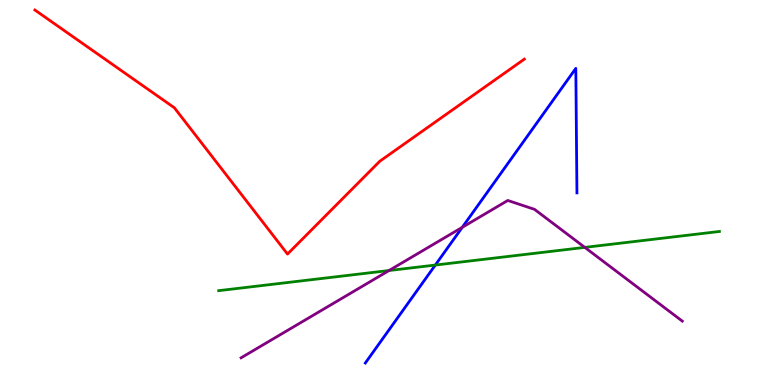[{'lines': ['blue', 'red'], 'intersections': []}, {'lines': ['green', 'red'], 'intersections': []}, {'lines': ['purple', 'red'], 'intersections': []}, {'lines': ['blue', 'green'], 'intersections': [{'x': 5.62, 'y': 3.12}]}, {'lines': ['blue', 'purple'], 'intersections': [{'x': 5.96, 'y': 4.1}]}, {'lines': ['green', 'purple'], 'intersections': [{'x': 5.02, 'y': 2.97}, {'x': 7.55, 'y': 3.57}]}]